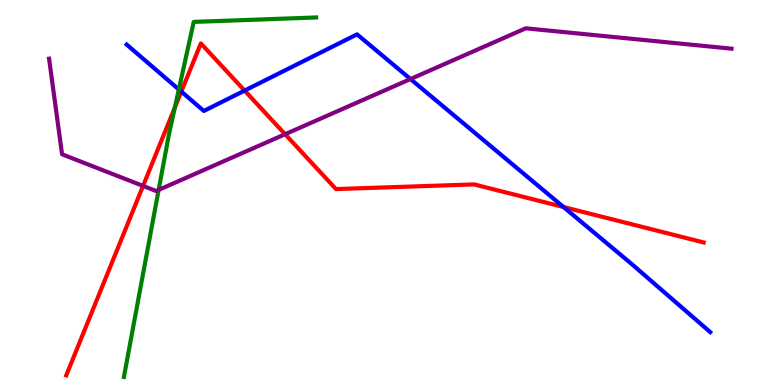[{'lines': ['blue', 'red'], 'intersections': [{'x': 2.34, 'y': 7.62}, {'x': 3.16, 'y': 7.65}, {'x': 7.27, 'y': 4.62}]}, {'lines': ['green', 'red'], 'intersections': [{'x': 2.26, 'y': 7.21}]}, {'lines': ['purple', 'red'], 'intersections': [{'x': 1.85, 'y': 5.17}, {'x': 3.68, 'y': 6.51}]}, {'lines': ['blue', 'green'], 'intersections': [{'x': 2.31, 'y': 7.68}]}, {'lines': ['blue', 'purple'], 'intersections': [{'x': 5.3, 'y': 7.95}]}, {'lines': ['green', 'purple'], 'intersections': [{'x': 2.05, 'y': 5.07}]}]